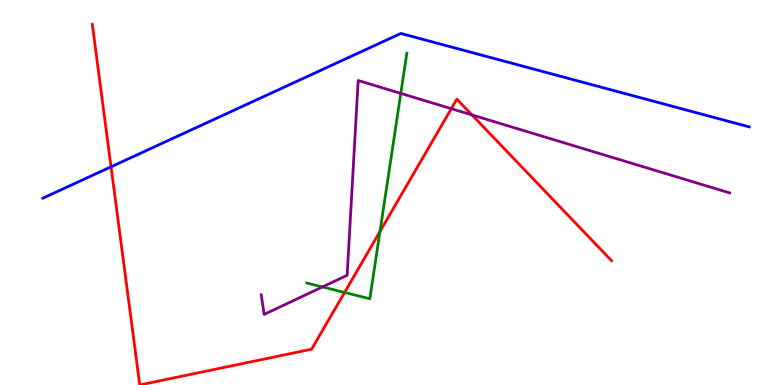[{'lines': ['blue', 'red'], 'intersections': [{'x': 1.43, 'y': 5.67}]}, {'lines': ['green', 'red'], 'intersections': [{'x': 4.45, 'y': 2.4}, {'x': 4.9, 'y': 3.99}]}, {'lines': ['purple', 'red'], 'intersections': [{'x': 5.82, 'y': 7.18}, {'x': 6.09, 'y': 7.01}]}, {'lines': ['blue', 'green'], 'intersections': []}, {'lines': ['blue', 'purple'], 'intersections': []}, {'lines': ['green', 'purple'], 'intersections': [{'x': 4.16, 'y': 2.55}, {'x': 5.17, 'y': 7.57}]}]